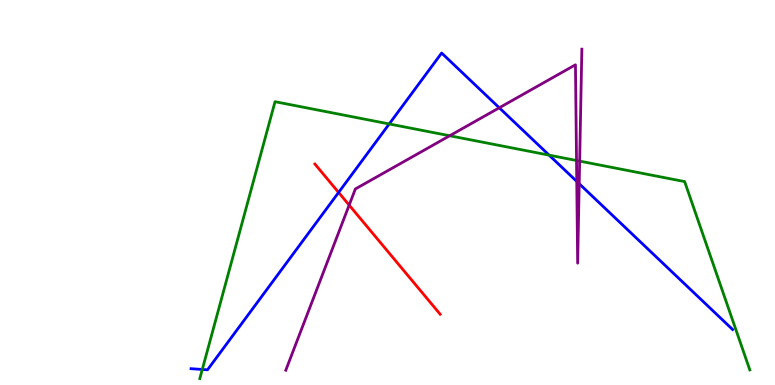[{'lines': ['blue', 'red'], 'intersections': [{'x': 4.37, 'y': 5.0}]}, {'lines': ['green', 'red'], 'intersections': []}, {'lines': ['purple', 'red'], 'intersections': [{'x': 4.51, 'y': 4.67}]}, {'lines': ['blue', 'green'], 'intersections': [{'x': 2.61, 'y': 0.404}, {'x': 5.02, 'y': 6.78}, {'x': 7.09, 'y': 5.97}]}, {'lines': ['blue', 'purple'], 'intersections': [{'x': 6.44, 'y': 7.2}, {'x': 7.44, 'y': 5.29}, {'x': 7.47, 'y': 5.23}]}, {'lines': ['green', 'purple'], 'intersections': [{'x': 5.8, 'y': 6.47}, {'x': 7.44, 'y': 5.83}, {'x': 7.48, 'y': 5.82}]}]